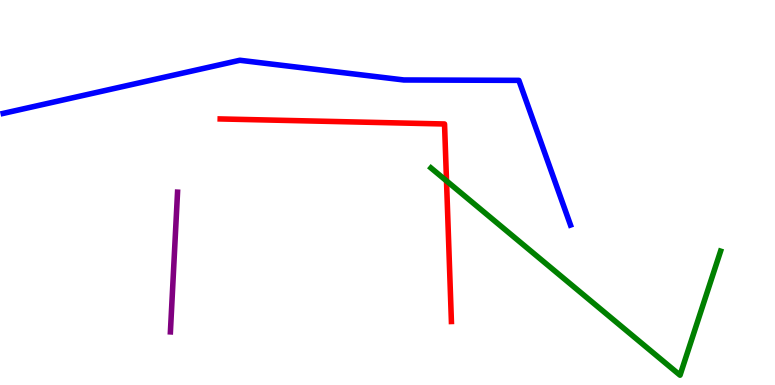[{'lines': ['blue', 'red'], 'intersections': []}, {'lines': ['green', 'red'], 'intersections': [{'x': 5.76, 'y': 5.3}]}, {'lines': ['purple', 'red'], 'intersections': []}, {'lines': ['blue', 'green'], 'intersections': []}, {'lines': ['blue', 'purple'], 'intersections': []}, {'lines': ['green', 'purple'], 'intersections': []}]